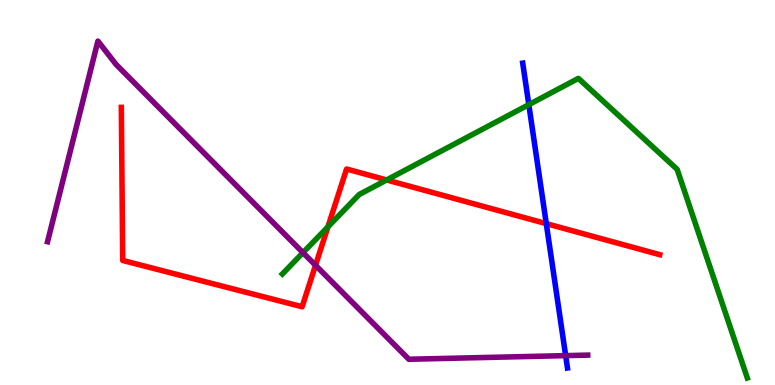[{'lines': ['blue', 'red'], 'intersections': [{'x': 7.05, 'y': 4.19}]}, {'lines': ['green', 'red'], 'intersections': [{'x': 4.23, 'y': 4.11}, {'x': 4.99, 'y': 5.33}]}, {'lines': ['purple', 'red'], 'intersections': [{'x': 4.07, 'y': 3.11}]}, {'lines': ['blue', 'green'], 'intersections': [{'x': 6.82, 'y': 7.28}]}, {'lines': ['blue', 'purple'], 'intersections': [{'x': 7.3, 'y': 0.763}]}, {'lines': ['green', 'purple'], 'intersections': [{'x': 3.91, 'y': 3.44}]}]